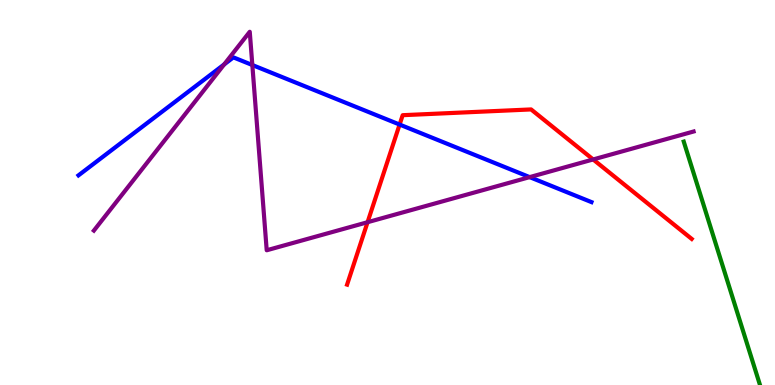[{'lines': ['blue', 'red'], 'intersections': [{'x': 5.16, 'y': 6.76}]}, {'lines': ['green', 'red'], 'intersections': []}, {'lines': ['purple', 'red'], 'intersections': [{'x': 4.74, 'y': 4.23}, {'x': 7.65, 'y': 5.86}]}, {'lines': ['blue', 'green'], 'intersections': []}, {'lines': ['blue', 'purple'], 'intersections': [{'x': 2.89, 'y': 8.33}, {'x': 3.26, 'y': 8.31}, {'x': 6.83, 'y': 5.4}]}, {'lines': ['green', 'purple'], 'intersections': []}]